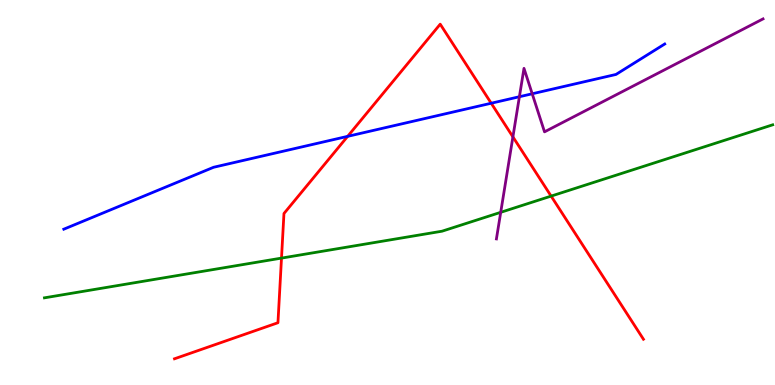[{'lines': ['blue', 'red'], 'intersections': [{'x': 4.49, 'y': 6.46}, {'x': 6.34, 'y': 7.32}]}, {'lines': ['green', 'red'], 'intersections': [{'x': 3.63, 'y': 3.3}, {'x': 7.11, 'y': 4.91}]}, {'lines': ['purple', 'red'], 'intersections': [{'x': 6.62, 'y': 6.44}]}, {'lines': ['blue', 'green'], 'intersections': []}, {'lines': ['blue', 'purple'], 'intersections': [{'x': 6.7, 'y': 7.49}, {'x': 6.87, 'y': 7.56}]}, {'lines': ['green', 'purple'], 'intersections': [{'x': 6.46, 'y': 4.49}]}]